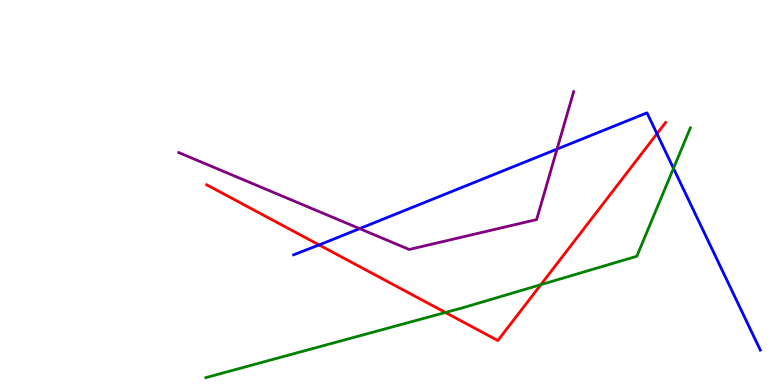[{'lines': ['blue', 'red'], 'intersections': [{'x': 4.12, 'y': 3.64}, {'x': 8.48, 'y': 6.53}]}, {'lines': ['green', 'red'], 'intersections': [{'x': 5.75, 'y': 1.88}, {'x': 6.98, 'y': 2.61}]}, {'lines': ['purple', 'red'], 'intersections': []}, {'lines': ['blue', 'green'], 'intersections': [{'x': 8.69, 'y': 5.63}]}, {'lines': ['blue', 'purple'], 'intersections': [{'x': 4.64, 'y': 4.06}, {'x': 7.19, 'y': 6.13}]}, {'lines': ['green', 'purple'], 'intersections': []}]